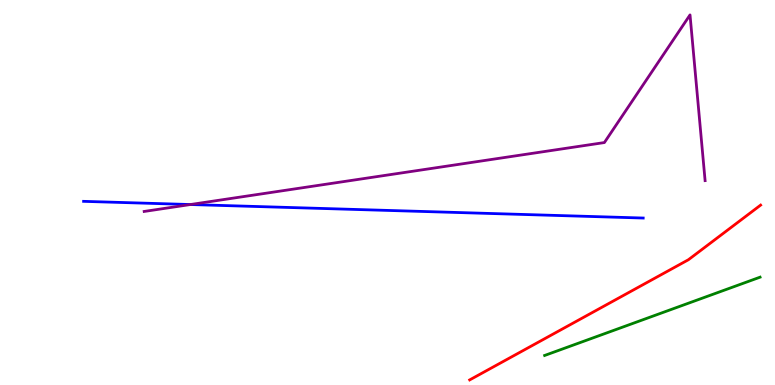[{'lines': ['blue', 'red'], 'intersections': []}, {'lines': ['green', 'red'], 'intersections': []}, {'lines': ['purple', 'red'], 'intersections': []}, {'lines': ['blue', 'green'], 'intersections': []}, {'lines': ['blue', 'purple'], 'intersections': [{'x': 2.46, 'y': 4.69}]}, {'lines': ['green', 'purple'], 'intersections': []}]